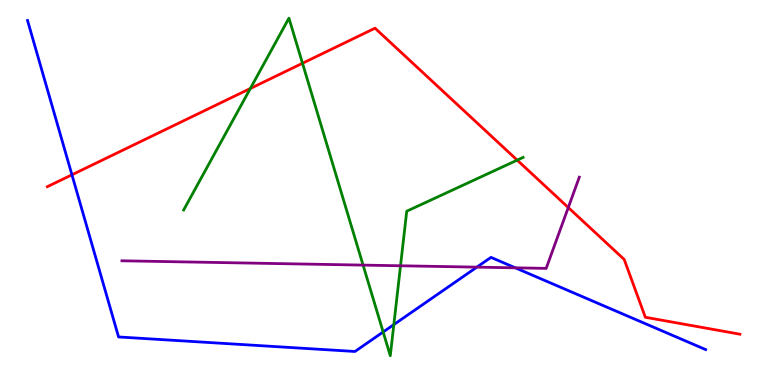[{'lines': ['blue', 'red'], 'intersections': [{'x': 0.928, 'y': 5.46}]}, {'lines': ['green', 'red'], 'intersections': [{'x': 3.23, 'y': 7.7}, {'x': 3.9, 'y': 8.36}, {'x': 6.67, 'y': 5.84}]}, {'lines': ['purple', 'red'], 'intersections': [{'x': 7.33, 'y': 4.61}]}, {'lines': ['blue', 'green'], 'intersections': [{'x': 4.94, 'y': 1.38}, {'x': 5.08, 'y': 1.57}]}, {'lines': ['blue', 'purple'], 'intersections': [{'x': 6.15, 'y': 3.06}, {'x': 6.65, 'y': 3.04}]}, {'lines': ['green', 'purple'], 'intersections': [{'x': 4.68, 'y': 3.11}, {'x': 5.17, 'y': 3.1}]}]